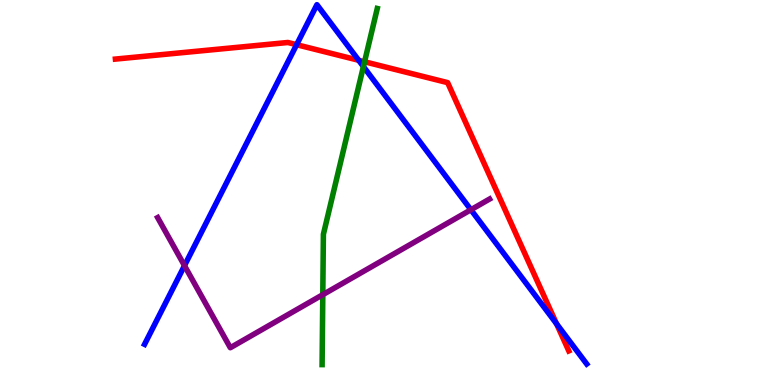[{'lines': ['blue', 'red'], 'intersections': [{'x': 3.83, 'y': 8.84}, {'x': 4.63, 'y': 8.43}, {'x': 7.18, 'y': 1.59}]}, {'lines': ['green', 'red'], 'intersections': [{'x': 4.7, 'y': 8.4}]}, {'lines': ['purple', 'red'], 'intersections': []}, {'lines': ['blue', 'green'], 'intersections': [{'x': 4.69, 'y': 8.27}]}, {'lines': ['blue', 'purple'], 'intersections': [{'x': 2.38, 'y': 3.1}, {'x': 6.08, 'y': 4.55}]}, {'lines': ['green', 'purple'], 'intersections': [{'x': 4.17, 'y': 2.35}]}]